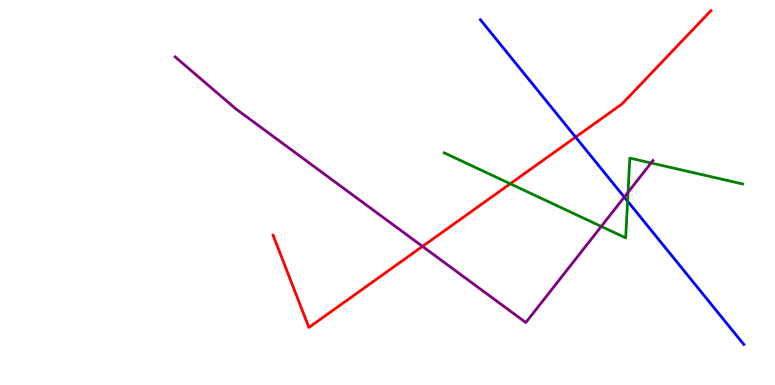[{'lines': ['blue', 'red'], 'intersections': [{'x': 7.43, 'y': 6.44}]}, {'lines': ['green', 'red'], 'intersections': [{'x': 6.58, 'y': 5.23}]}, {'lines': ['purple', 'red'], 'intersections': [{'x': 5.45, 'y': 3.6}]}, {'lines': ['blue', 'green'], 'intersections': [{'x': 8.1, 'y': 4.77}]}, {'lines': ['blue', 'purple'], 'intersections': [{'x': 8.06, 'y': 4.88}]}, {'lines': ['green', 'purple'], 'intersections': [{'x': 7.76, 'y': 4.12}, {'x': 8.1, 'y': 5.01}, {'x': 8.4, 'y': 5.77}]}]